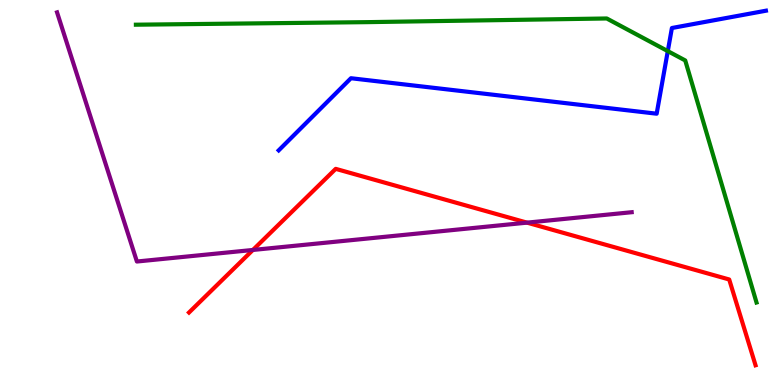[{'lines': ['blue', 'red'], 'intersections': []}, {'lines': ['green', 'red'], 'intersections': []}, {'lines': ['purple', 'red'], 'intersections': [{'x': 3.26, 'y': 3.51}, {'x': 6.8, 'y': 4.22}]}, {'lines': ['blue', 'green'], 'intersections': [{'x': 8.62, 'y': 8.67}]}, {'lines': ['blue', 'purple'], 'intersections': []}, {'lines': ['green', 'purple'], 'intersections': []}]